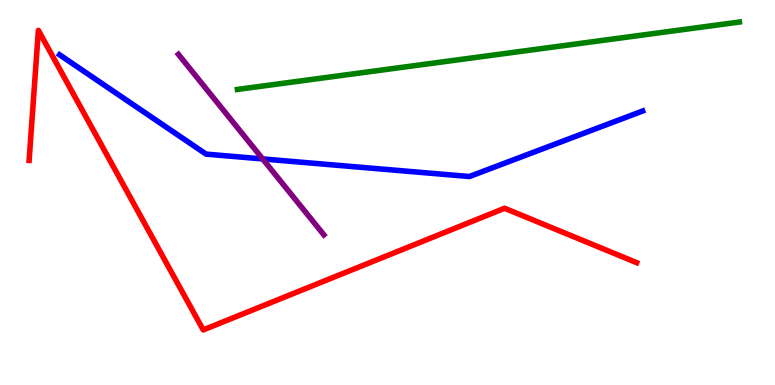[{'lines': ['blue', 'red'], 'intersections': []}, {'lines': ['green', 'red'], 'intersections': []}, {'lines': ['purple', 'red'], 'intersections': []}, {'lines': ['blue', 'green'], 'intersections': []}, {'lines': ['blue', 'purple'], 'intersections': [{'x': 3.39, 'y': 5.87}]}, {'lines': ['green', 'purple'], 'intersections': []}]